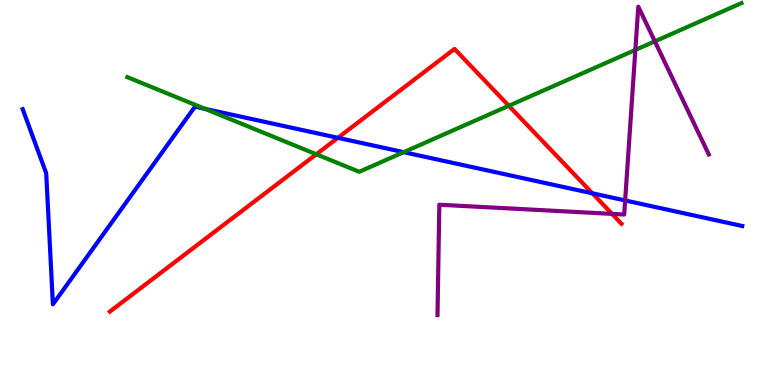[{'lines': ['blue', 'red'], 'intersections': [{'x': 4.36, 'y': 6.42}, {'x': 7.64, 'y': 4.98}]}, {'lines': ['green', 'red'], 'intersections': [{'x': 4.08, 'y': 5.99}, {'x': 6.57, 'y': 7.25}]}, {'lines': ['purple', 'red'], 'intersections': [{'x': 7.9, 'y': 4.44}]}, {'lines': ['blue', 'green'], 'intersections': [{'x': 2.64, 'y': 7.17}, {'x': 5.21, 'y': 6.05}]}, {'lines': ['blue', 'purple'], 'intersections': [{'x': 8.07, 'y': 4.79}]}, {'lines': ['green', 'purple'], 'intersections': [{'x': 8.2, 'y': 8.7}, {'x': 8.45, 'y': 8.93}]}]